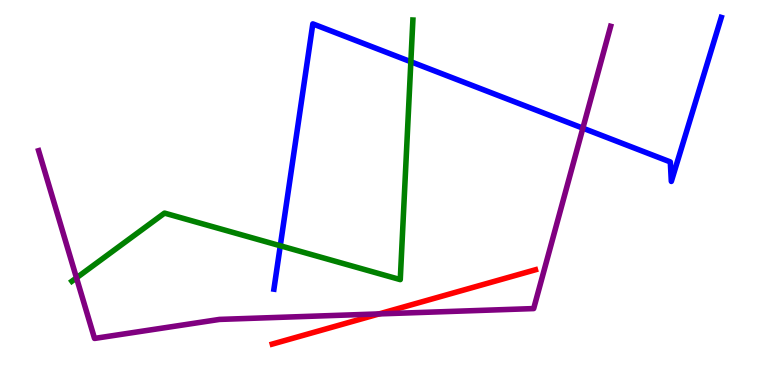[{'lines': ['blue', 'red'], 'intersections': []}, {'lines': ['green', 'red'], 'intersections': []}, {'lines': ['purple', 'red'], 'intersections': [{'x': 4.89, 'y': 1.85}]}, {'lines': ['blue', 'green'], 'intersections': [{'x': 3.62, 'y': 3.62}, {'x': 5.3, 'y': 8.4}]}, {'lines': ['blue', 'purple'], 'intersections': [{'x': 7.52, 'y': 6.67}]}, {'lines': ['green', 'purple'], 'intersections': [{'x': 0.987, 'y': 2.78}]}]